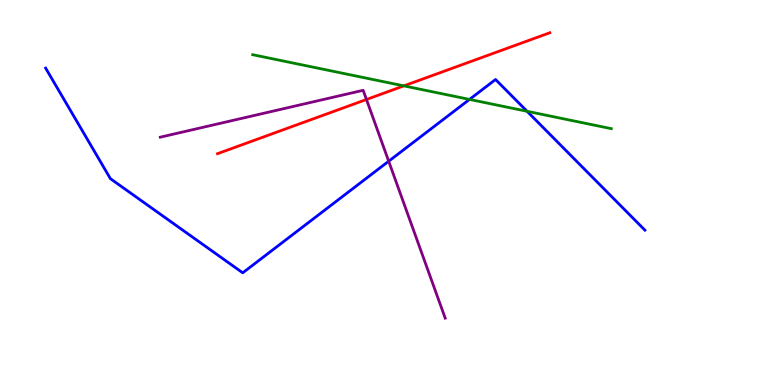[{'lines': ['blue', 'red'], 'intersections': []}, {'lines': ['green', 'red'], 'intersections': [{'x': 5.21, 'y': 7.77}]}, {'lines': ['purple', 'red'], 'intersections': [{'x': 4.73, 'y': 7.42}]}, {'lines': ['blue', 'green'], 'intersections': [{'x': 6.06, 'y': 7.42}, {'x': 6.8, 'y': 7.11}]}, {'lines': ['blue', 'purple'], 'intersections': [{'x': 5.02, 'y': 5.81}]}, {'lines': ['green', 'purple'], 'intersections': []}]